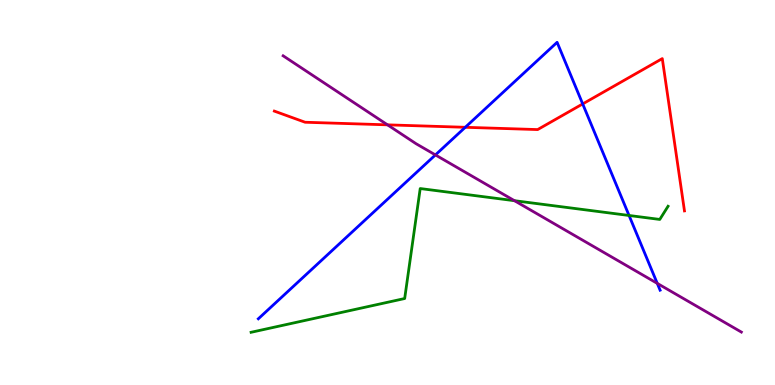[{'lines': ['blue', 'red'], 'intersections': [{'x': 6.0, 'y': 6.69}, {'x': 7.52, 'y': 7.3}]}, {'lines': ['green', 'red'], 'intersections': []}, {'lines': ['purple', 'red'], 'intersections': [{'x': 5.0, 'y': 6.76}]}, {'lines': ['blue', 'green'], 'intersections': [{'x': 8.12, 'y': 4.4}]}, {'lines': ['blue', 'purple'], 'intersections': [{'x': 5.62, 'y': 5.98}, {'x': 8.48, 'y': 2.64}]}, {'lines': ['green', 'purple'], 'intersections': [{'x': 6.64, 'y': 4.79}]}]